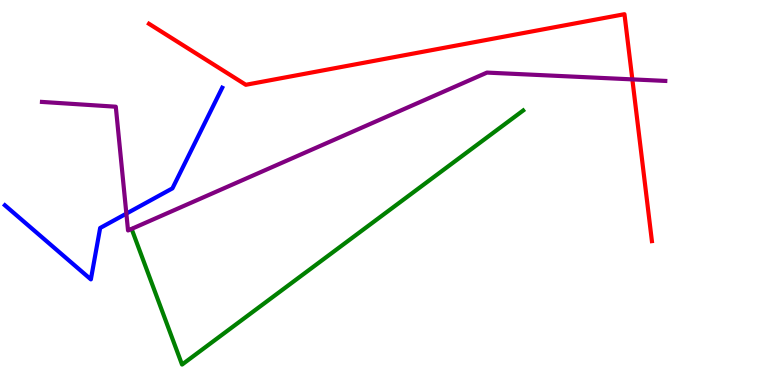[{'lines': ['blue', 'red'], 'intersections': []}, {'lines': ['green', 'red'], 'intersections': []}, {'lines': ['purple', 'red'], 'intersections': [{'x': 8.16, 'y': 7.94}]}, {'lines': ['blue', 'green'], 'intersections': []}, {'lines': ['blue', 'purple'], 'intersections': [{'x': 1.63, 'y': 4.45}]}, {'lines': ['green', 'purple'], 'intersections': []}]